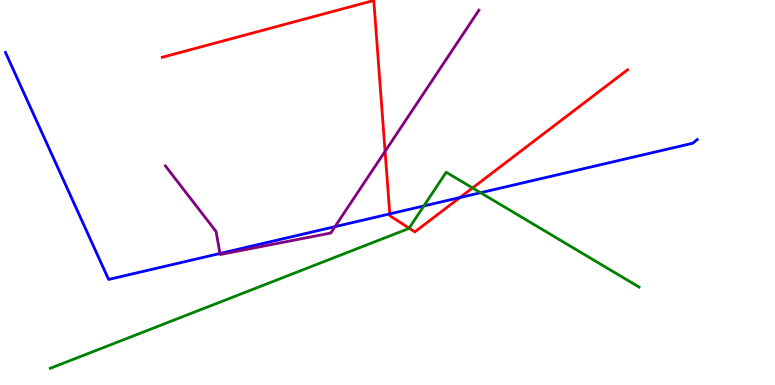[{'lines': ['blue', 'red'], 'intersections': [{'x': 5.03, 'y': 4.44}, {'x': 5.94, 'y': 4.87}]}, {'lines': ['green', 'red'], 'intersections': [{'x': 5.28, 'y': 4.07}, {'x': 6.1, 'y': 5.12}]}, {'lines': ['purple', 'red'], 'intersections': [{'x': 4.97, 'y': 6.07}]}, {'lines': ['blue', 'green'], 'intersections': [{'x': 5.47, 'y': 4.65}, {'x': 6.2, 'y': 4.99}]}, {'lines': ['blue', 'purple'], 'intersections': [{'x': 2.84, 'y': 3.42}, {'x': 4.32, 'y': 4.11}]}, {'lines': ['green', 'purple'], 'intersections': []}]